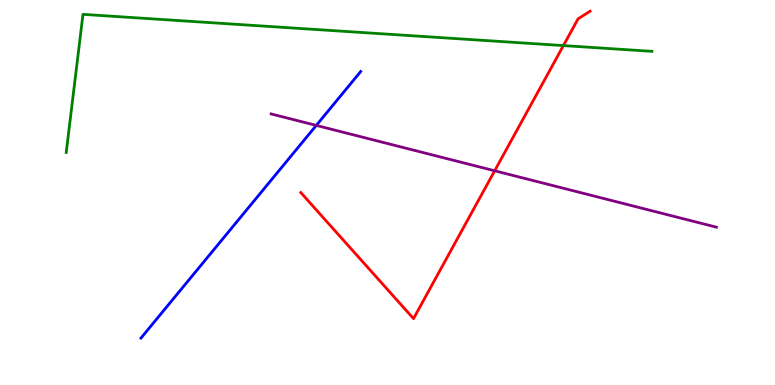[{'lines': ['blue', 'red'], 'intersections': []}, {'lines': ['green', 'red'], 'intersections': [{'x': 7.27, 'y': 8.82}]}, {'lines': ['purple', 'red'], 'intersections': [{'x': 6.38, 'y': 5.56}]}, {'lines': ['blue', 'green'], 'intersections': []}, {'lines': ['blue', 'purple'], 'intersections': [{'x': 4.08, 'y': 6.74}]}, {'lines': ['green', 'purple'], 'intersections': []}]